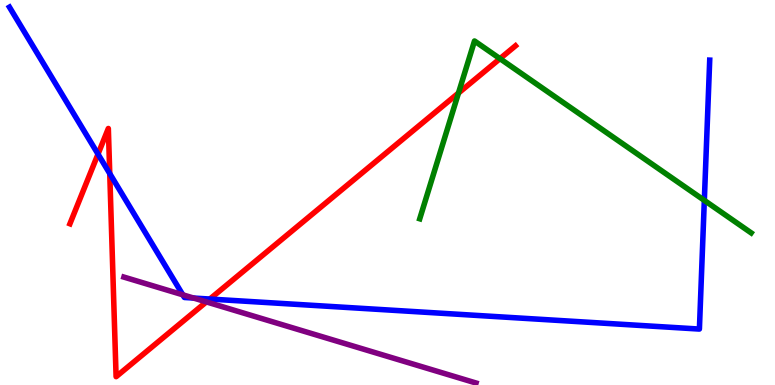[{'lines': ['blue', 'red'], 'intersections': [{'x': 1.26, 'y': 6.0}, {'x': 1.42, 'y': 5.49}, {'x': 2.71, 'y': 2.23}]}, {'lines': ['green', 'red'], 'intersections': [{'x': 5.92, 'y': 7.58}, {'x': 6.45, 'y': 8.48}]}, {'lines': ['purple', 'red'], 'intersections': [{'x': 2.66, 'y': 2.16}]}, {'lines': ['blue', 'green'], 'intersections': [{'x': 9.09, 'y': 4.8}]}, {'lines': ['blue', 'purple'], 'intersections': [{'x': 2.36, 'y': 2.34}, {'x': 2.5, 'y': 2.26}]}, {'lines': ['green', 'purple'], 'intersections': []}]